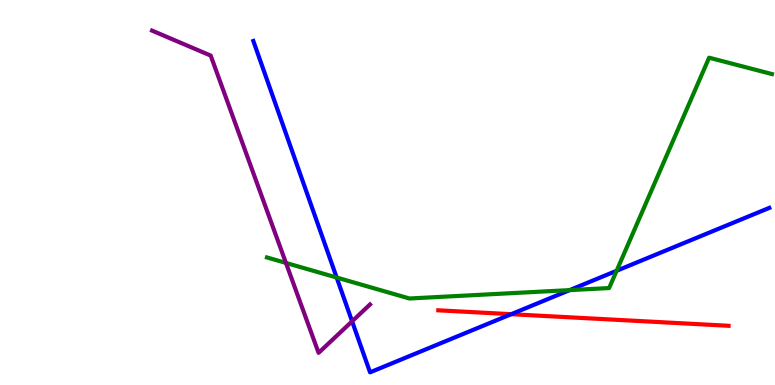[{'lines': ['blue', 'red'], 'intersections': [{'x': 6.6, 'y': 1.84}]}, {'lines': ['green', 'red'], 'intersections': []}, {'lines': ['purple', 'red'], 'intersections': []}, {'lines': ['blue', 'green'], 'intersections': [{'x': 4.34, 'y': 2.79}, {'x': 7.35, 'y': 2.46}, {'x': 7.96, 'y': 2.97}]}, {'lines': ['blue', 'purple'], 'intersections': [{'x': 4.54, 'y': 1.65}]}, {'lines': ['green', 'purple'], 'intersections': [{'x': 3.69, 'y': 3.17}]}]